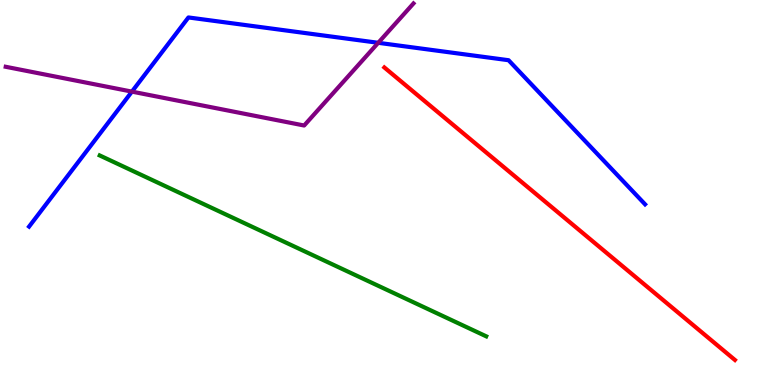[{'lines': ['blue', 'red'], 'intersections': []}, {'lines': ['green', 'red'], 'intersections': []}, {'lines': ['purple', 'red'], 'intersections': []}, {'lines': ['blue', 'green'], 'intersections': []}, {'lines': ['blue', 'purple'], 'intersections': [{'x': 1.7, 'y': 7.62}, {'x': 4.88, 'y': 8.89}]}, {'lines': ['green', 'purple'], 'intersections': []}]